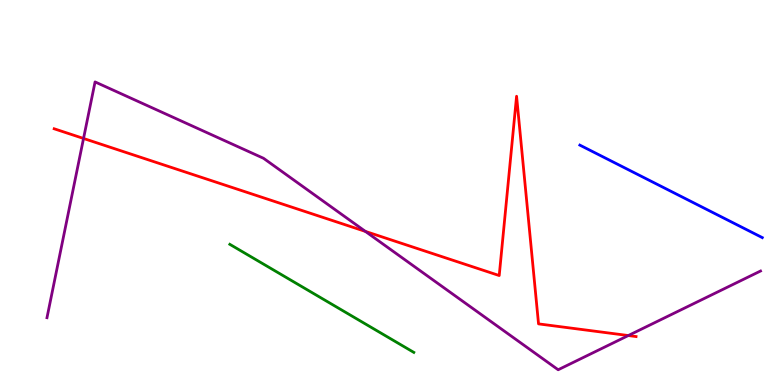[{'lines': ['blue', 'red'], 'intersections': []}, {'lines': ['green', 'red'], 'intersections': []}, {'lines': ['purple', 'red'], 'intersections': [{'x': 1.08, 'y': 6.4}, {'x': 4.71, 'y': 3.99}, {'x': 8.11, 'y': 1.28}]}, {'lines': ['blue', 'green'], 'intersections': []}, {'lines': ['blue', 'purple'], 'intersections': []}, {'lines': ['green', 'purple'], 'intersections': []}]